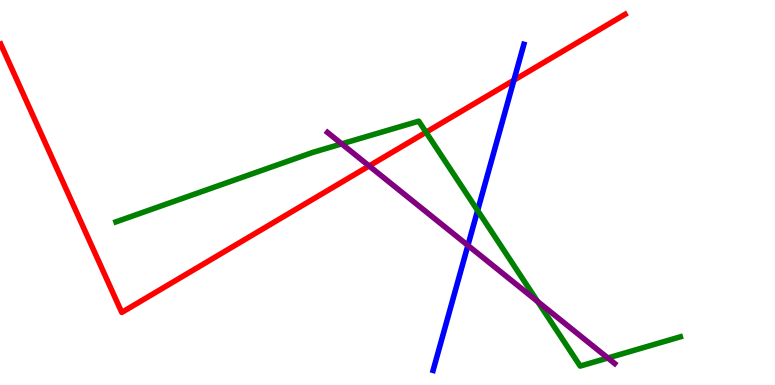[{'lines': ['blue', 'red'], 'intersections': [{'x': 6.63, 'y': 7.92}]}, {'lines': ['green', 'red'], 'intersections': [{'x': 5.5, 'y': 6.57}]}, {'lines': ['purple', 'red'], 'intersections': [{'x': 4.76, 'y': 5.69}]}, {'lines': ['blue', 'green'], 'intersections': [{'x': 6.16, 'y': 4.53}]}, {'lines': ['blue', 'purple'], 'intersections': [{'x': 6.04, 'y': 3.63}]}, {'lines': ['green', 'purple'], 'intersections': [{'x': 4.41, 'y': 6.26}, {'x': 6.94, 'y': 2.17}, {'x': 7.84, 'y': 0.701}]}]